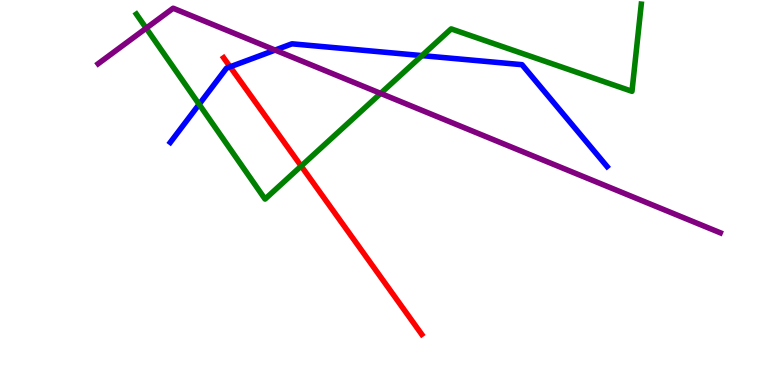[{'lines': ['blue', 'red'], 'intersections': [{'x': 2.97, 'y': 8.26}]}, {'lines': ['green', 'red'], 'intersections': [{'x': 3.89, 'y': 5.69}]}, {'lines': ['purple', 'red'], 'intersections': []}, {'lines': ['blue', 'green'], 'intersections': [{'x': 2.57, 'y': 7.29}, {'x': 5.44, 'y': 8.56}]}, {'lines': ['blue', 'purple'], 'intersections': [{'x': 3.55, 'y': 8.7}]}, {'lines': ['green', 'purple'], 'intersections': [{'x': 1.89, 'y': 9.27}, {'x': 4.91, 'y': 7.57}]}]